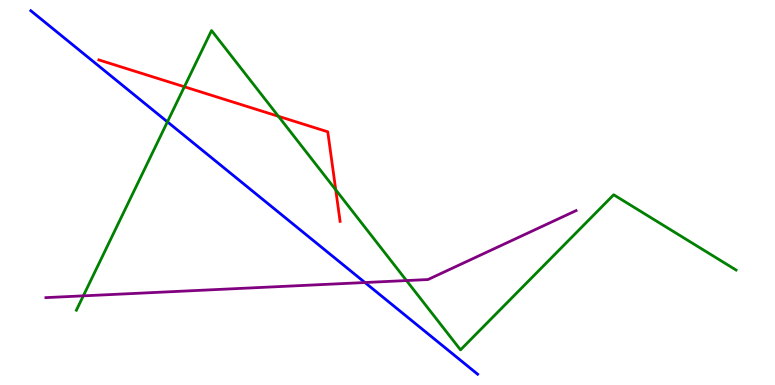[{'lines': ['blue', 'red'], 'intersections': []}, {'lines': ['green', 'red'], 'intersections': [{'x': 2.38, 'y': 7.75}, {'x': 3.59, 'y': 6.98}, {'x': 4.33, 'y': 5.07}]}, {'lines': ['purple', 'red'], 'intersections': []}, {'lines': ['blue', 'green'], 'intersections': [{'x': 2.16, 'y': 6.83}]}, {'lines': ['blue', 'purple'], 'intersections': [{'x': 4.71, 'y': 2.66}]}, {'lines': ['green', 'purple'], 'intersections': [{'x': 1.08, 'y': 2.32}, {'x': 5.24, 'y': 2.71}]}]